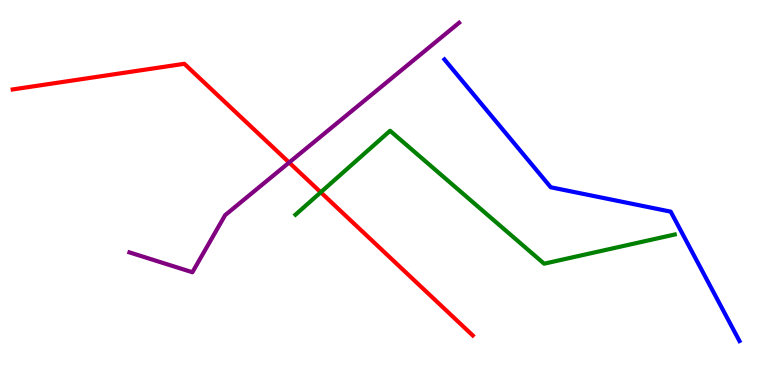[{'lines': ['blue', 'red'], 'intersections': []}, {'lines': ['green', 'red'], 'intersections': [{'x': 4.14, 'y': 5.01}]}, {'lines': ['purple', 'red'], 'intersections': [{'x': 3.73, 'y': 5.78}]}, {'lines': ['blue', 'green'], 'intersections': []}, {'lines': ['blue', 'purple'], 'intersections': []}, {'lines': ['green', 'purple'], 'intersections': []}]